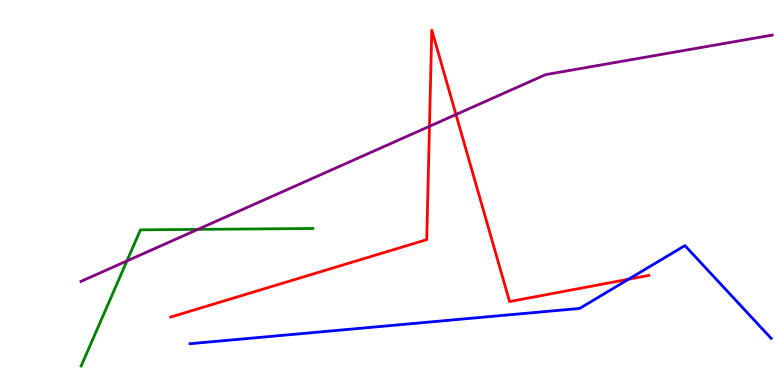[{'lines': ['blue', 'red'], 'intersections': [{'x': 8.11, 'y': 2.75}]}, {'lines': ['green', 'red'], 'intersections': []}, {'lines': ['purple', 'red'], 'intersections': [{'x': 5.54, 'y': 6.72}, {'x': 5.88, 'y': 7.03}]}, {'lines': ['blue', 'green'], 'intersections': []}, {'lines': ['blue', 'purple'], 'intersections': []}, {'lines': ['green', 'purple'], 'intersections': [{'x': 1.64, 'y': 3.22}, {'x': 2.55, 'y': 4.04}]}]